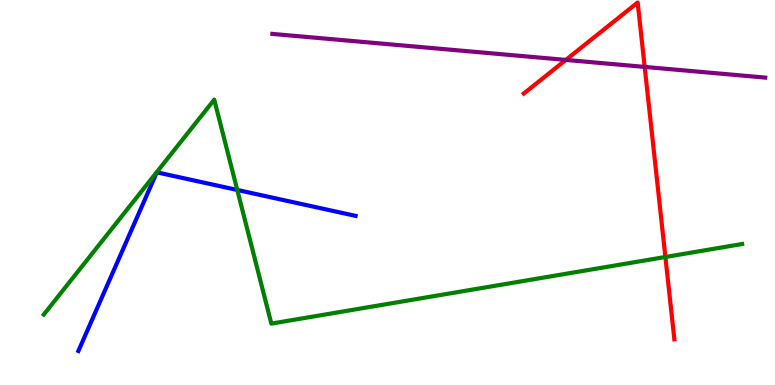[{'lines': ['blue', 'red'], 'intersections': []}, {'lines': ['green', 'red'], 'intersections': [{'x': 8.59, 'y': 3.33}]}, {'lines': ['purple', 'red'], 'intersections': [{'x': 7.3, 'y': 8.44}, {'x': 8.32, 'y': 8.26}]}, {'lines': ['blue', 'green'], 'intersections': [{'x': 3.06, 'y': 5.07}]}, {'lines': ['blue', 'purple'], 'intersections': []}, {'lines': ['green', 'purple'], 'intersections': []}]